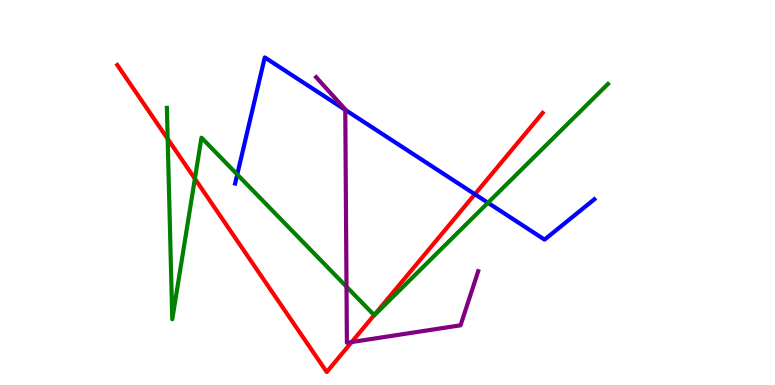[{'lines': ['blue', 'red'], 'intersections': [{'x': 6.13, 'y': 4.95}]}, {'lines': ['green', 'red'], 'intersections': [{'x': 2.16, 'y': 6.39}, {'x': 2.51, 'y': 5.36}, {'x': 4.83, 'y': 1.82}]}, {'lines': ['purple', 'red'], 'intersections': [{'x': 4.54, 'y': 1.12}]}, {'lines': ['blue', 'green'], 'intersections': [{'x': 3.06, 'y': 5.47}, {'x': 6.3, 'y': 4.73}]}, {'lines': ['blue', 'purple'], 'intersections': [{'x': 4.46, 'y': 7.15}]}, {'lines': ['green', 'purple'], 'intersections': [{'x': 4.47, 'y': 2.55}]}]